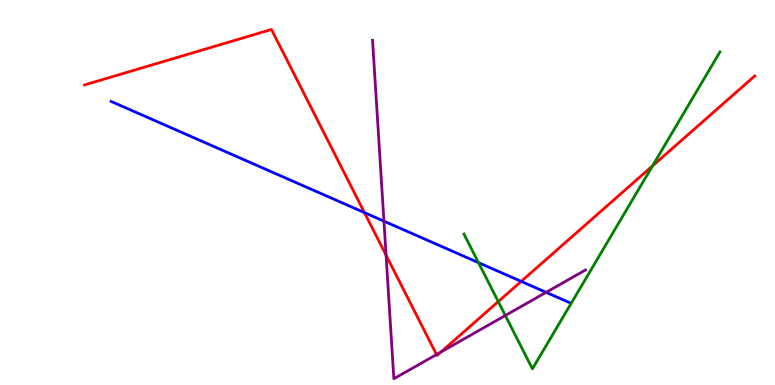[{'lines': ['blue', 'red'], 'intersections': [{'x': 4.7, 'y': 4.48}, {'x': 6.73, 'y': 2.69}]}, {'lines': ['green', 'red'], 'intersections': [{'x': 6.43, 'y': 2.17}, {'x': 8.42, 'y': 5.69}]}, {'lines': ['purple', 'red'], 'intersections': [{'x': 4.98, 'y': 3.37}, {'x': 5.63, 'y': 0.791}, {'x': 5.69, 'y': 0.855}]}, {'lines': ['blue', 'green'], 'intersections': [{'x': 6.17, 'y': 3.18}]}, {'lines': ['blue', 'purple'], 'intersections': [{'x': 4.95, 'y': 4.26}, {'x': 7.05, 'y': 2.41}]}, {'lines': ['green', 'purple'], 'intersections': [{'x': 6.52, 'y': 1.81}]}]